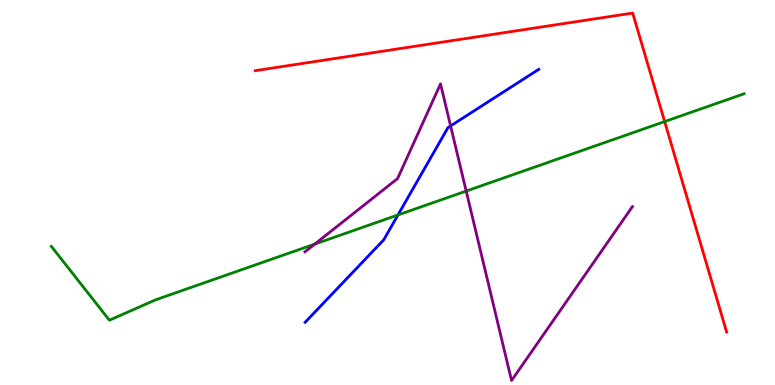[{'lines': ['blue', 'red'], 'intersections': []}, {'lines': ['green', 'red'], 'intersections': [{'x': 8.58, 'y': 6.84}]}, {'lines': ['purple', 'red'], 'intersections': []}, {'lines': ['blue', 'green'], 'intersections': [{'x': 5.13, 'y': 4.42}]}, {'lines': ['blue', 'purple'], 'intersections': [{'x': 5.81, 'y': 6.73}]}, {'lines': ['green', 'purple'], 'intersections': [{'x': 4.06, 'y': 3.66}, {'x': 6.02, 'y': 5.04}]}]